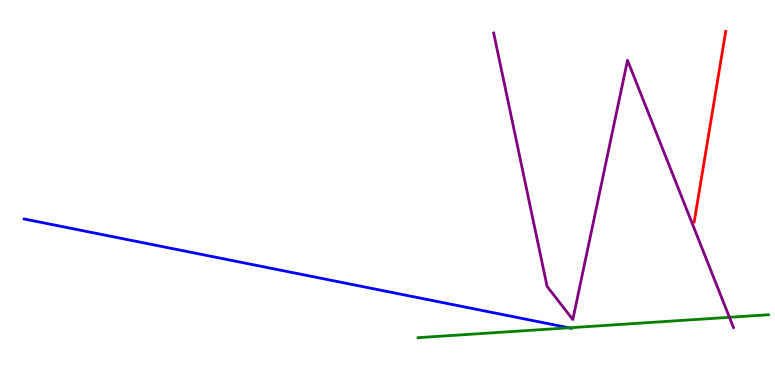[{'lines': ['blue', 'red'], 'intersections': []}, {'lines': ['green', 'red'], 'intersections': []}, {'lines': ['purple', 'red'], 'intersections': []}, {'lines': ['blue', 'green'], 'intersections': [{'x': 7.34, 'y': 1.49}]}, {'lines': ['blue', 'purple'], 'intersections': []}, {'lines': ['green', 'purple'], 'intersections': [{'x': 9.41, 'y': 1.76}]}]